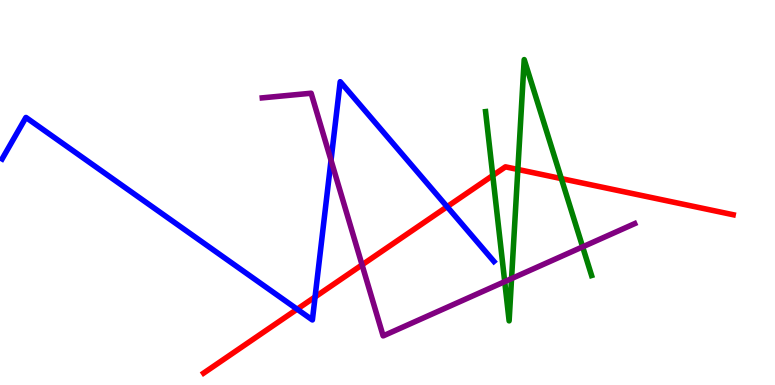[{'lines': ['blue', 'red'], 'intersections': [{'x': 3.83, 'y': 1.97}, {'x': 4.07, 'y': 2.29}, {'x': 5.77, 'y': 4.63}]}, {'lines': ['green', 'red'], 'intersections': [{'x': 6.36, 'y': 5.44}, {'x': 6.68, 'y': 5.6}, {'x': 7.24, 'y': 5.36}]}, {'lines': ['purple', 'red'], 'intersections': [{'x': 4.67, 'y': 3.12}]}, {'lines': ['blue', 'green'], 'intersections': []}, {'lines': ['blue', 'purple'], 'intersections': [{'x': 4.27, 'y': 5.84}]}, {'lines': ['green', 'purple'], 'intersections': [{'x': 6.51, 'y': 2.68}, {'x': 6.6, 'y': 2.76}, {'x': 7.52, 'y': 3.59}]}]